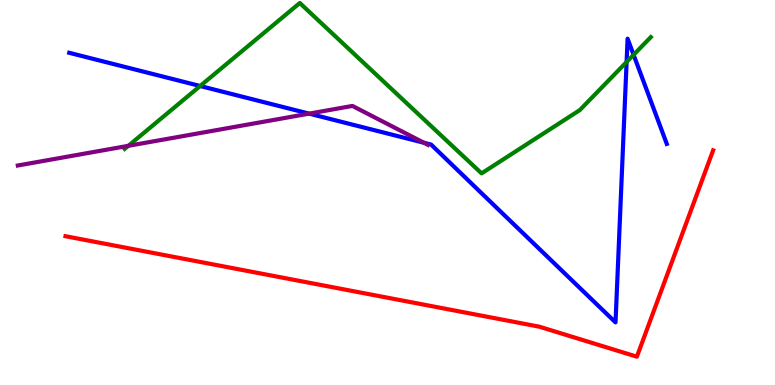[{'lines': ['blue', 'red'], 'intersections': []}, {'lines': ['green', 'red'], 'intersections': []}, {'lines': ['purple', 'red'], 'intersections': []}, {'lines': ['blue', 'green'], 'intersections': [{'x': 2.58, 'y': 7.77}, {'x': 8.09, 'y': 8.39}, {'x': 8.18, 'y': 8.58}]}, {'lines': ['blue', 'purple'], 'intersections': [{'x': 3.99, 'y': 7.05}, {'x': 5.47, 'y': 6.29}]}, {'lines': ['green', 'purple'], 'intersections': [{'x': 1.66, 'y': 6.21}]}]